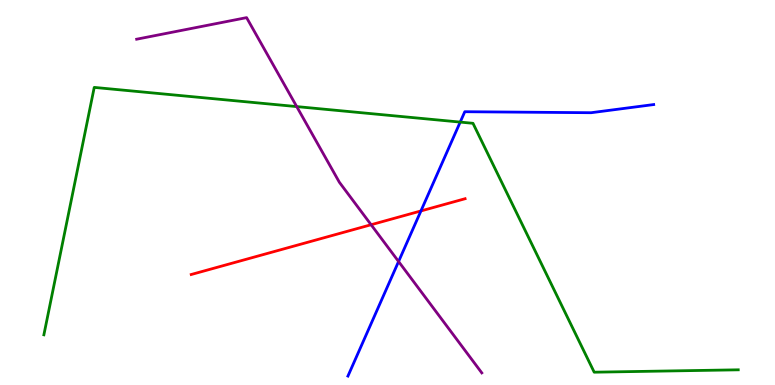[{'lines': ['blue', 'red'], 'intersections': [{'x': 5.43, 'y': 4.52}]}, {'lines': ['green', 'red'], 'intersections': []}, {'lines': ['purple', 'red'], 'intersections': [{'x': 4.79, 'y': 4.16}]}, {'lines': ['blue', 'green'], 'intersections': [{'x': 5.94, 'y': 6.83}]}, {'lines': ['blue', 'purple'], 'intersections': [{'x': 5.14, 'y': 3.21}]}, {'lines': ['green', 'purple'], 'intersections': [{'x': 3.83, 'y': 7.23}]}]